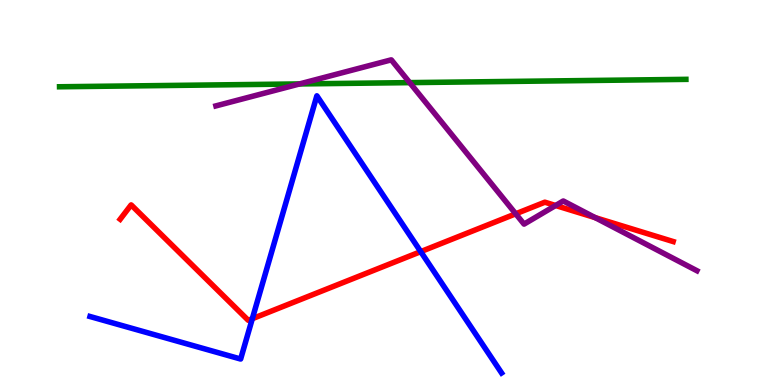[{'lines': ['blue', 'red'], 'intersections': [{'x': 3.26, 'y': 1.72}, {'x': 5.43, 'y': 3.46}]}, {'lines': ['green', 'red'], 'intersections': []}, {'lines': ['purple', 'red'], 'intersections': [{'x': 6.65, 'y': 4.45}, {'x': 7.17, 'y': 4.66}, {'x': 7.68, 'y': 4.35}]}, {'lines': ['blue', 'green'], 'intersections': []}, {'lines': ['blue', 'purple'], 'intersections': []}, {'lines': ['green', 'purple'], 'intersections': [{'x': 3.87, 'y': 7.82}, {'x': 5.29, 'y': 7.85}]}]